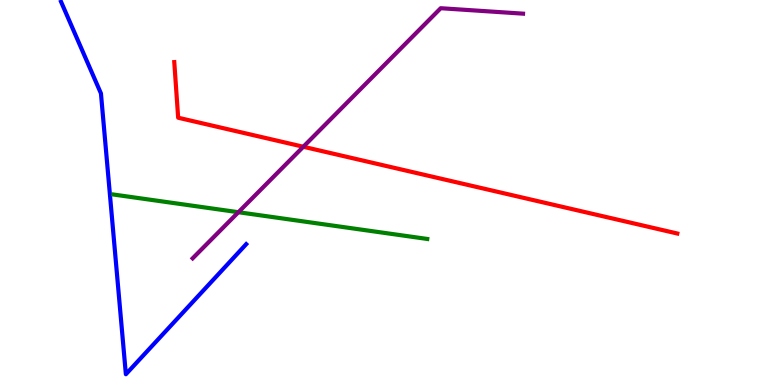[{'lines': ['blue', 'red'], 'intersections': []}, {'lines': ['green', 'red'], 'intersections': []}, {'lines': ['purple', 'red'], 'intersections': [{'x': 3.91, 'y': 6.19}]}, {'lines': ['blue', 'green'], 'intersections': []}, {'lines': ['blue', 'purple'], 'intersections': []}, {'lines': ['green', 'purple'], 'intersections': [{'x': 3.08, 'y': 4.49}]}]